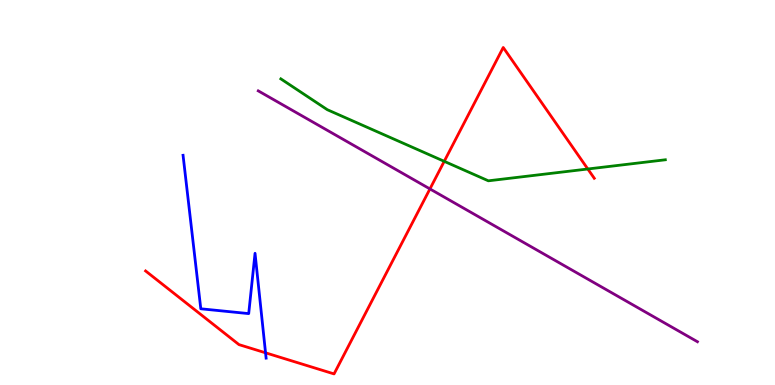[{'lines': ['blue', 'red'], 'intersections': [{'x': 3.43, 'y': 0.836}]}, {'lines': ['green', 'red'], 'intersections': [{'x': 5.73, 'y': 5.81}, {'x': 7.58, 'y': 5.61}]}, {'lines': ['purple', 'red'], 'intersections': [{'x': 5.55, 'y': 5.09}]}, {'lines': ['blue', 'green'], 'intersections': []}, {'lines': ['blue', 'purple'], 'intersections': []}, {'lines': ['green', 'purple'], 'intersections': []}]